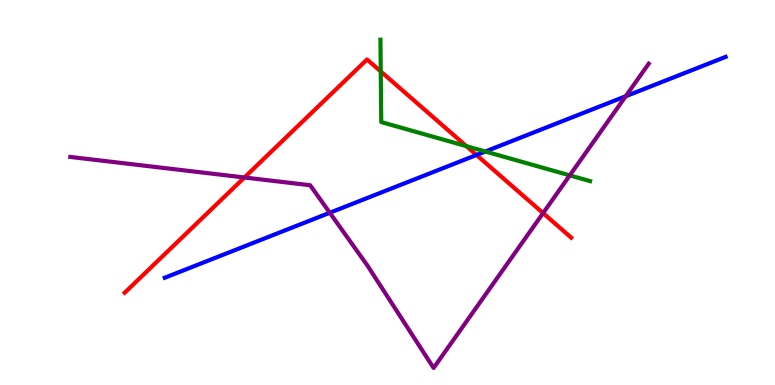[{'lines': ['blue', 'red'], 'intersections': [{'x': 6.15, 'y': 5.97}]}, {'lines': ['green', 'red'], 'intersections': [{'x': 4.91, 'y': 8.14}, {'x': 6.02, 'y': 6.2}]}, {'lines': ['purple', 'red'], 'intersections': [{'x': 3.15, 'y': 5.39}, {'x': 7.01, 'y': 4.46}]}, {'lines': ['blue', 'green'], 'intersections': [{'x': 6.26, 'y': 6.06}]}, {'lines': ['blue', 'purple'], 'intersections': [{'x': 4.26, 'y': 4.47}, {'x': 8.07, 'y': 7.5}]}, {'lines': ['green', 'purple'], 'intersections': [{'x': 7.35, 'y': 5.44}]}]